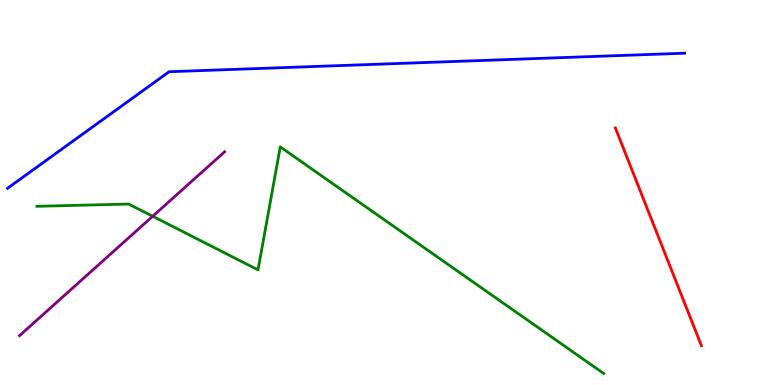[{'lines': ['blue', 'red'], 'intersections': []}, {'lines': ['green', 'red'], 'intersections': []}, {'lines': ['purple', 'red'], 'intersections': []}, {'lines': ['blue', 'green'], 'intersections': []}, {'lines': ['blue', 'purple'], 'intersections': []}, {'lines': ['green', 'purple'], 'intersections': [{'x': 1.97, 'y': 4.38}]}]